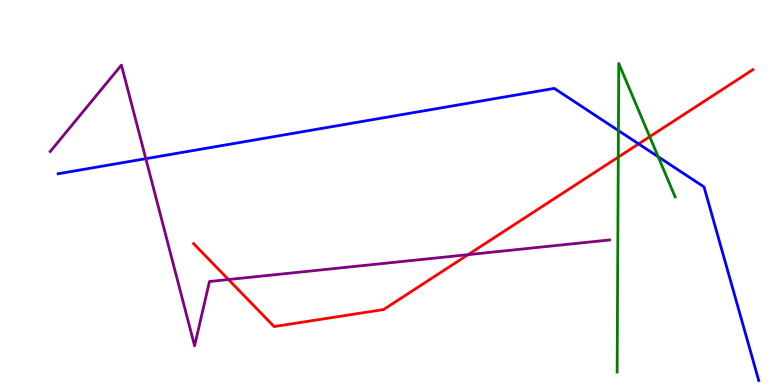[{'lines': ['blue', 'red'], 'intersections': [{'x': 8.24, 'y': 6.26}]}, {'lines': ['green', 'red'], 'intersections': [{'x': 7.98, 'y': 5.92}, {'x': 8.38, 'y': 6.45}]}, {'lines': ['purple', 'red'], 'intersections': [{'x': 2.95, 'y': 2.74}, {'x': 6.04, 'y': 3.39}]}, {'lines': ['blue', 'green'], 'intersections': [{'x': 7.98, 'y': 6.61}, {'x': 8.49, 'y': 5.93}]}, {'lines': ['blue', 'purple'], 'intersections': [{'x': 1.88, 'y': 5.88}]}, {'lines': ['green', 'purple'], 'intersections': []}]